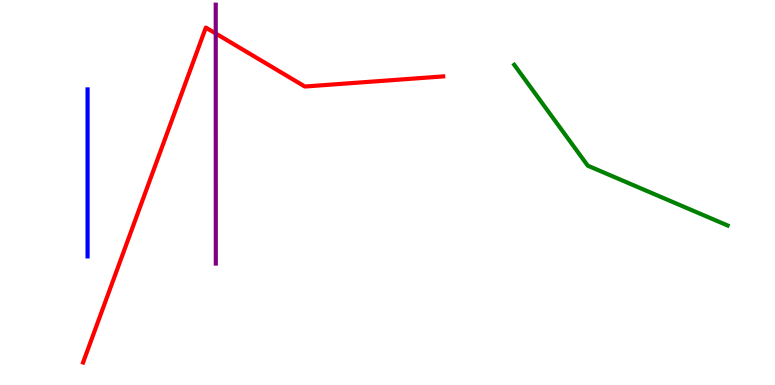[{'lines': ['blue', 'red'], 'intersections': []}, {'lines': ['green', 'red'], 'intersections': []}, {'lines': ['purple', 'red'], 'intersections': [{'x': 2.78, 'y': 9.13}]}, {'lines': ['blue', 'green'], 'intersections': []}, {'lines': ['blue', 'purple'], 'intersections': []}, {'lines': ['green', 'purple'], 'intersections': []}]